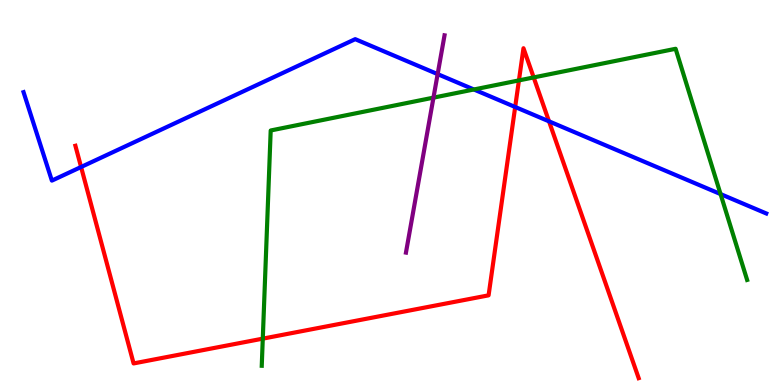[{'lines': ['blue', 'red'], 'intersections': [{'x': 1.05, 'y': 5.66}, {'x': 6.65, 'y': 7.22}, {'x': 7.08, 'y': 6.85}]}, {'lines': ['green', 'red'], 'intersections': [{'x': 3.39, 'y': 1.2}, {'x': 6.7, 'y': 7.91}, {'x': 6.89, 'y': 7.99}]}, {'lines': ['purple', 'red'], 'intersections': []}, {'lines': ['blue', 'green'], 'intersections': [{'x': 6.11, 'y': 7.68}, {'x': 9.3, 'y': 4.96}]}, {'lines': ['blue', 'purple'], 'intersections': [{'x': 5.65, 'y': 8.07}]}, {'lines': ['green', 'purple'], 'intersections': [{'x': 5.59, 'y': 7.46}]}]